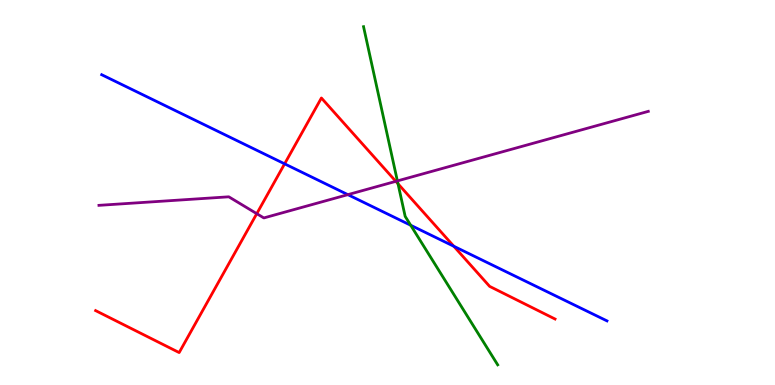[{'lines': ['blue', 'red'], 'intersections': [{'x': 3.67, 'y': 5.74}, {'x': 5.86, 'y': 3.6}]}, {'lines': ['green', 'red'], 'intersections': [{'x': 5.14, 'y': 5.23}]}, {'lines': ['purple', 'red'], 'intersections': [{'x': 3.31, 'y': 4.45}, {'x': 5.11, 'y': 5.29}]}, {'lines': ['blue', 'green'], 'intersections': [{'x': 5.3, 'y': 4.15}]}, {'lines': ['blue', 'purple'], 'intersections': [{'x': 4.49, 'y': 4.94}]}, {'lines': ['green', 'purple'], 'intersections': [{'x': 5.13, 'y': 5.3}]}]